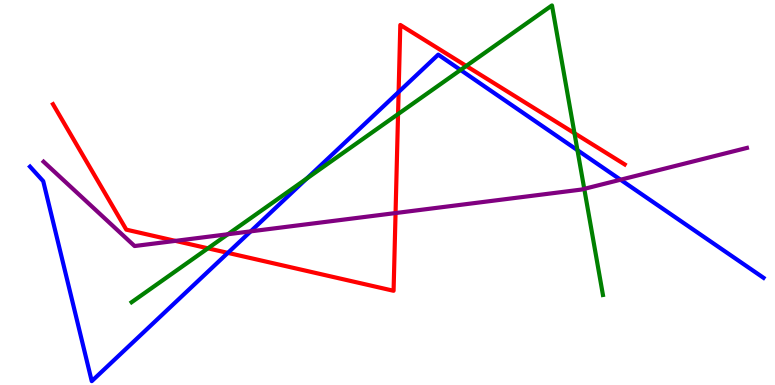[{'lines': ['blue', 'red'], 'intersections': [{'x': 2.94, 'y': 3.43}, {'x': 5.14, 'y': 7.61}]}, {'lines': ['green', 'red'], 'intersections': [{'x': 2.68, 'y': 3.55}, {'x': 5.14, 'y': 7.04}, {'x': 6.02, 'y': 8.29}, {'x': 7.41, 'y': 6.54}]}, {'lines': ['purple', 'red'], 'intersections': [{'x': 2.26, 'y': 3.74}, {'x': 5.1, 'y': 4.47}]}, {'lines': ['blue', 'green'], 'intersections': [{'x': 3.96, 'y': 5.36}, {'x': 5.94, 'y': 8.18}, {'x': 7.45, 'y': 6.1}]}, {'lines': ['blue', 'purple'], 'intersections': [{'x': 3.23, 'y': 3.99}, {'x': 8.01, 'y': 5.33}]}, {'lines': ['green', 'purple'], 'intersections': [{'x': 2.94, 'y': 3.92}, {'x': 7.54, 'y': 5.09}]}]